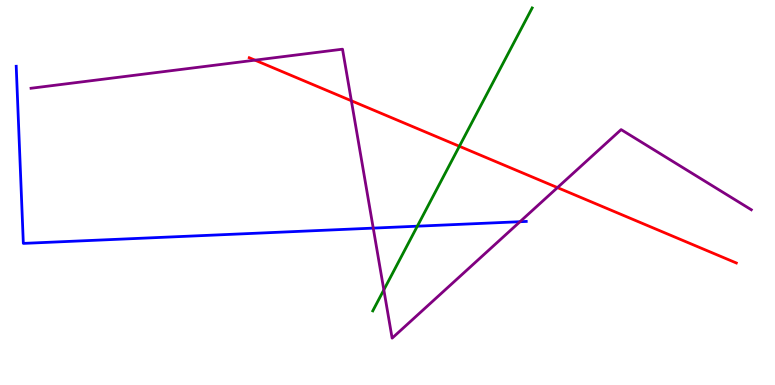[{'lines': ['blue', 'red'], 'intersections': []}, {'lines': ['green', 'red'], 'intersections': [{'x': 5.93, 'y': 6.2}]}, {'lines': ['purple', 'red'], 'intersections': [{'x': 3.29, 'y': 8.44}, {'x': 4.53, 'y': 7.38}, {'x': 7.19, 'y': 5.13}]}, {'lines': ['blue', 'green'], 'intersections': [{'x': 5.38, 'y': 4.12}]}, {'lines': ['blue', 'purple'], 'intersections': [{'x': 4.82, 'y': 4.07}, {'x': 6.71, 'y': 4.24}]}, {'lines': ['green', 'purple'], 'intersections': [{'x': 4.95, 'y': 2.47}]}]